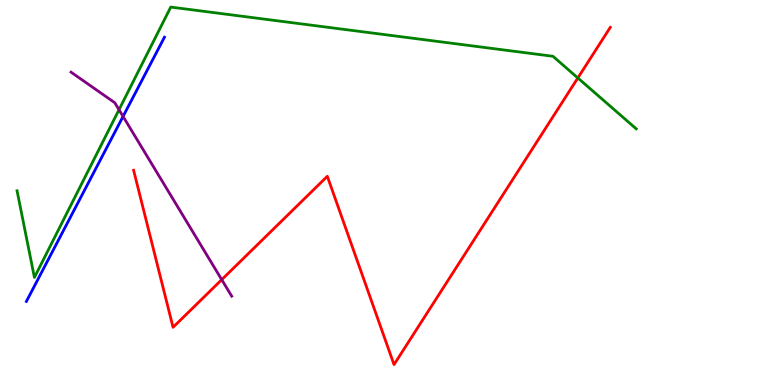[{'lines': ['blue', 'red'], 'intersections': []}, {'lines': ['green', 'red'], 'intersections': [{'x': 7.46, 'y': 7.98}]}, {'lines': ['purple', 'red'], 'intersections': [{'x': 2.86, 'y': 2.74}]}, {'lines': ['blue', 'green'], 'intersections': []}, {'lines': ['blue', 'purple'], 'intersections': [{'x': 1.59, 'y': 6.98}]}, {'lines': ['green', 'purple'], 'intersections': [{'x': 1.54, 'y': 7.15}]}]